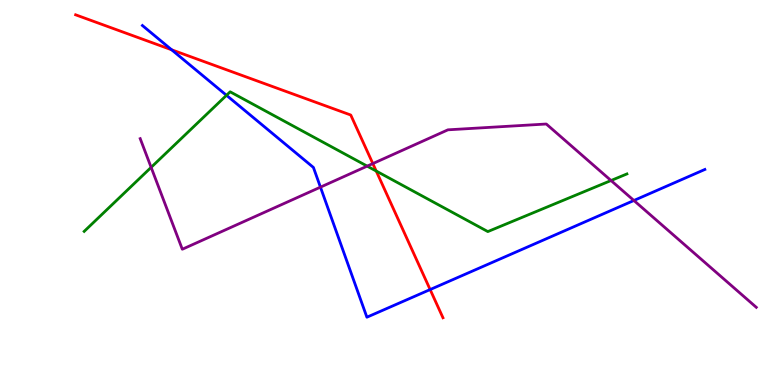[{'lines': ['blue', 'red'], 'intersections': [{'x': 2.21, 'y': 8.71}, {'x': 5.55, 'y': 2.48}]}, {'lines': ['green', 'red'], 'intersections': [{'x': 4.85, 'y': 5.56}]}, {'lines': ['purple', 'red'], 'intersections': [{'x': 4.81, 'y': 5.75}]}, {'lines': ['blue', 'green'], 'intersections': [{'x': 2.92, 'y': 7.52}]}, {'lines': ['blue', 'purple'], 'intersections': [{'x': 4.13, 'y': 5.14}, {'x': 8.18, 'y': 4.79}]}, {'lines': ['green', 'purple'], 'intersections': [{'x': 1.95, 'y': 5.65}, {'x': 4.74, 'y': 5.68}, {'x': 7.88, 'y': 5.31}]}]